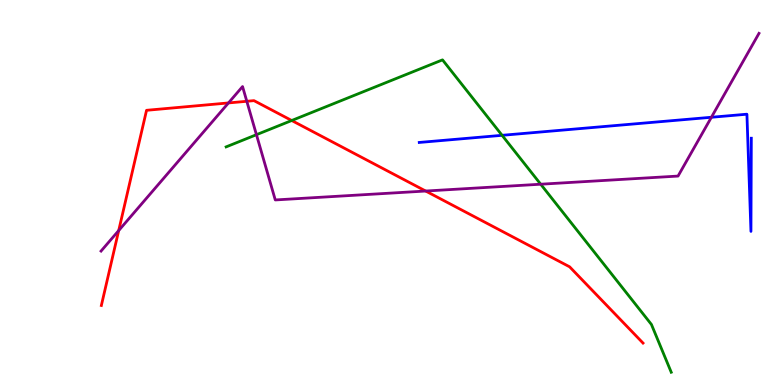[{'lines': ['blue', 'red'], 'intersections': []}, {'lines': ['green', 'red'], 'intersections': [{'x': 3.76, 'y': 6.87}]}, {'lines': ['purple', 'red'], 'intersections': [{'x': 1.53, 'y': 4.01}, {'x': 2.95, 'y': 7.33}, {'x': 3.18, 'y': 7.37}, {'x': 5.49, 'y': 5.04}]}, {'lines': ['blue', 'green'], 'intersections': [{'x': 6.48, 'y': 6.49}]}, {'lines': ['blue', 'purple'], 'intersections': [{'x': 9.18, 'y': 6.95}]}, {'lines': ['green', 'purple'], 'intersections': [{'x': 3.31, 'y': 6.5}, {'x': 6.98, 'y': 5.22}]}]